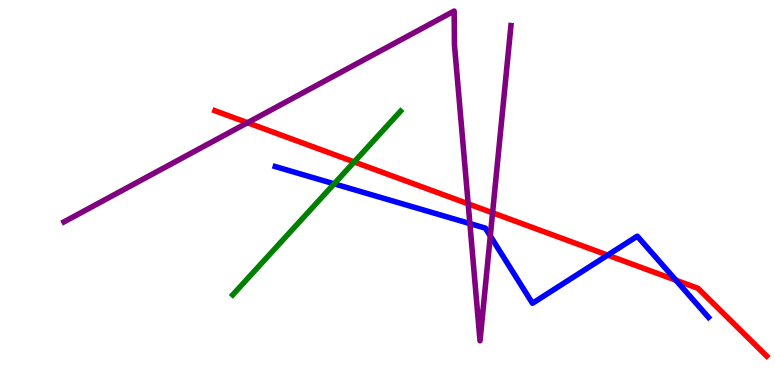[{'lines': ['blue', 'red'], 'intersections': [{'x': 7.84, 'y': 3.37}, {'x': 8.72, 'y': 2.72}]}, {'lines': ['green', 'red'], 'intersections': [{'x': 4.57, 'y': 5.79}]}, {'lines': ['purple', 'red'], 'intersections': [{'x': 3.19, 'y': 6.81}, {'x': 6.04, 'y': 4.71}, {'x': 6.36, 'y': 4.47}]}, {'lines': ['blue', 'green'], 'intersections': [{'x': 4.31, 'y': 5.23}]}, {'lines': ['blue', 'purple'], 'intersections': [{'x': 6.06, 'y': 4.19}, {'x': 6.33, 'y': 3.87}]}, {'lines': ['green', 'purple'], 'intersections': []}]